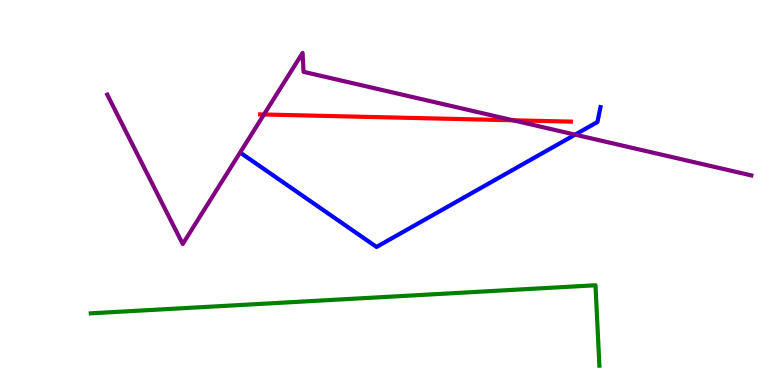[{'lines': ['blue', 'red'], 'intersections': []}, {'lines': ['green', 'red'], 'intersections': []}, {'lines': ['purple', 'red'], 'intersections': [{'x': 3.41, 'y': 7.03}, {'x': 6.62, 'y': 6.88}]}, {'lines': ['blue', 'green'], 'intersections': []}, {'lines': ['blue', 'purple'], 'intersections': [{'x': 7.42, 'y': 6.5}]}, {'lines': ['green', 'purple'], 'intersections': []}]